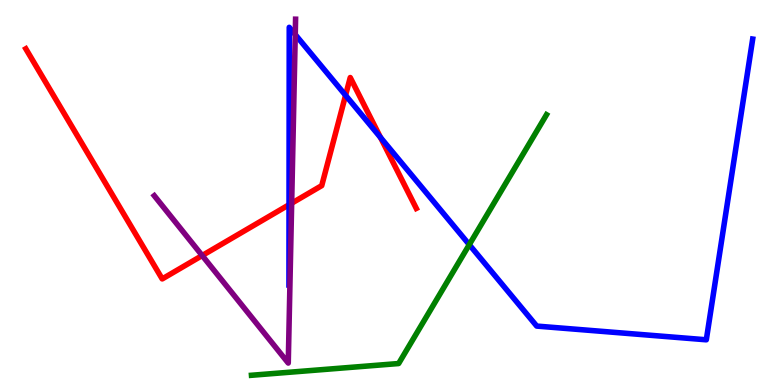[{'lines': ['blue', 'red'], 'intersections': [{'x': 3.73, 'y': 4.68}, {'x': 4.46, 'y': 7.52}, {'x': 4.91, 'y': 6.43}]}, {'lines': ['green', 'red'], 'intersections': []}, {'lines': ['purple', 'red'], 'intersections': [{'x': 2.61, 'y': 3.36}, {'x': 3.76, 'y': 4.72}]}, {'lines': ['blue', 'green'], 'intersections': [{'x': 6.06, 'y': 3.65}]}, {'lines': ['blue', 'purple'], 'intersections': [{'x': 3.81, 'y': 9.1}]}, {'lines': ['green', 'purple'], 'intersections': []}]